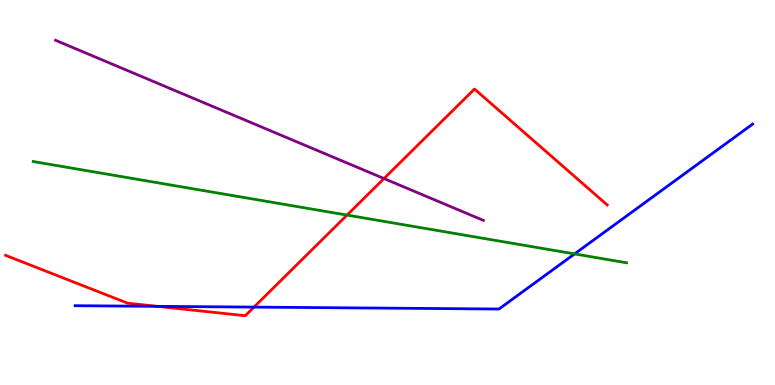[{'lines': ['blue', 'red'], 'intersections': [{'x': 2.03, 'y': 2.04}, {'x': 3.28, 'y': 2.02}]}, {'lines': ['green', 'red'], 'intersections': [{'x': 4.48, 'y': 4.41}]}, {'lines': ['purple', 'red'], 'intersections': [{'x': 4.95, 'y': 5.36}]}, {'lines': ['blue', 'green'], 'intersections': [{'x': 7.41, 'y': 3.4}]}, {'lines': ['blue', 'purple'], 'intersections': []}, {'lines': ['green', 'purple'], 'intersections': []}]